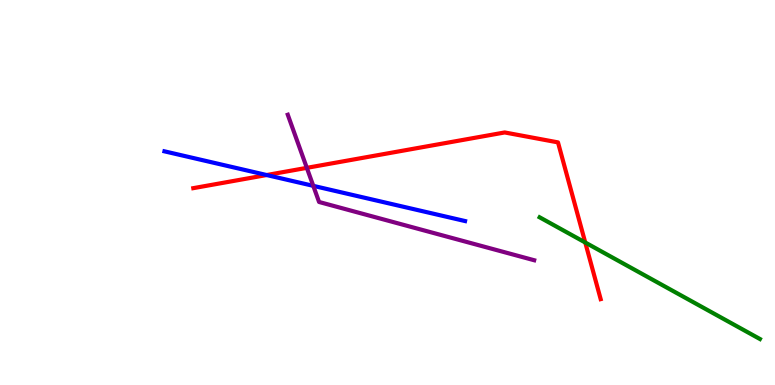[{'lines': ['blue', 'red'], 'intersections': [{'x': 3.44, 'y': 5.45}]}, {'lines': ['green', 'red'], 'intersections': [{'x': 7.55, 'y': 3.7}]}, {'lines': ['purple', 'red'], 'intersections': [{'x': 3.96, 'y': 5.64}]}, {'lines': ['blue', 'green'], 'intersections': []}, {'lines': ['blue', 'purple'], 'intersections': [{'x': 4.04, 'y': 5.17}]}, {'lines': ['green', 'purple'], 'intersections': []}]